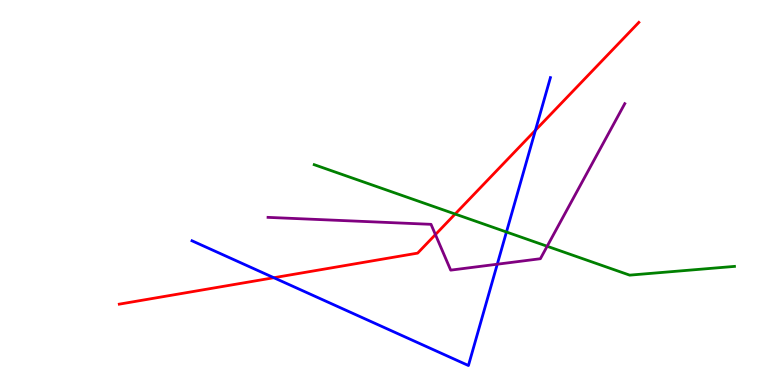[{'lines': ['blue', 'red'], 'intersections': [{'x': 3.53, 'y': 2.79}, {'x': 6.91, 'y': 6.62}]}, {'lines': ['green', 'red'], 'intersections': [{'x': 5.87, 'y': 4.44}]}, {'lines': ['purple', 'red'], 'intersections': [{'x': 5.62, 'y': 3.91}]}, {'lines': ['blue', 'green'], 'intersections': [{'x': 6.53, 'y': 3.97}]}, {'lines': ['blue', 'purple'], 'intersections': [{'x': 6.42, 'y': 3.14}]}, {'lines': ['green', 'purple'], 'intersections': [{'x': 7.06, 'y': 3.6}]}]